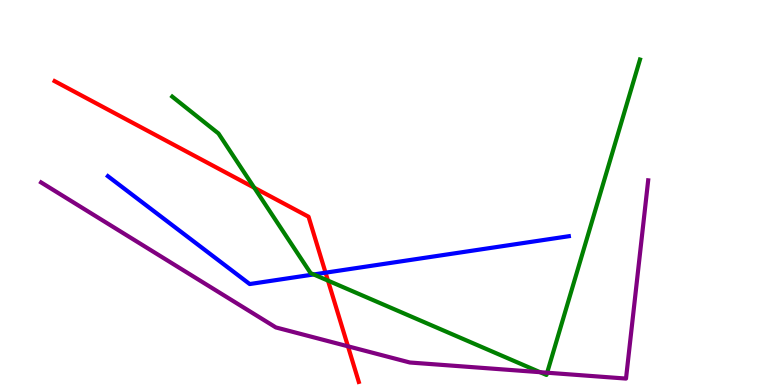[{'lines': ['blue', 'red'], 'intersections': [{'x': 4.2, 'y': 2.92}]}, {'lines': ['green', 'red'], 'intersections': [{'x': 3.28, 'y': 5.12}, {'x': 4.23, 'y': 2.71}]}, {'lines': ['purple', 'red'], 'intersections': [{'x': 4.49, 'y': 1.01}]}, {'lines': ['blue', 'green'], 'intersections': [{'x': 4.05, 'y': 2.87}]}, {'lines': ['blue', 'purple'], 'intersections': []}, {'lines': ['green', 'purple'], 'intersections': [{'x': 6.97, 'y': 0.333}, {'x': 7.06, 'y': 0.319}]}]